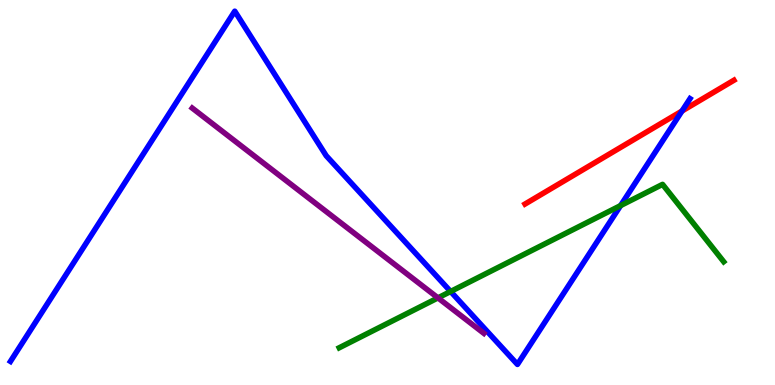[{'lines': ['blue', 'red'], 'intersections': [{'x': 8.8, 'y': 7.12}]}, {'lines': ['green', 'red'], 'intersections': []}, {'lines': ['purple', 'red'], 'intersections': []}, {'lines': ['blue', 'green'], 'intersections': [{'x': 5.81, 'y': 2.43}, {'x': 8.01, 'y': 4.66}]}, {'lines': ['blue', 'purple'], 'intersections': []}, {'lines': ['green', 'purple'], 'intersections': [{'x': 5.65, 'y': 2.26}]}]